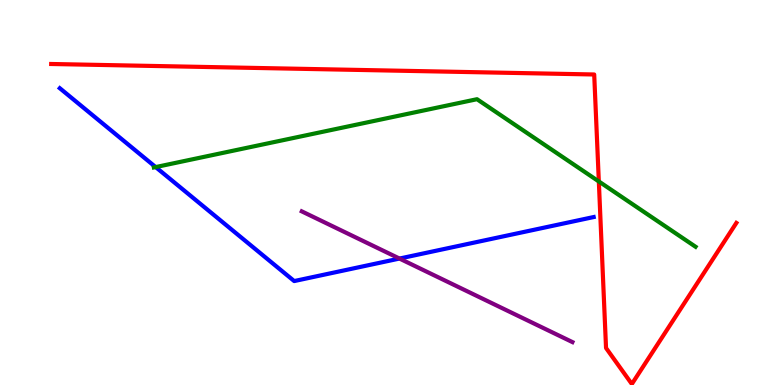[{'lines': ['blue', 'red'], 'intersections': []}, {'lines': ['green', 'red'], 'intersections': [{'x': 7.73, 'y': 5.29}]}, {'lines': ['purple', 'red'], 'intersections': []}, {'lines': ['blue', 'green'], 'intersections': [{'x': 2.01, 'y': 5.66}]}, {'lines': ['blue', 'purple'], 'intersections': [{'x': 5.15, 'y': 3.28}]}, {'lines': ['green', 'purple'], 'intersections': []}]